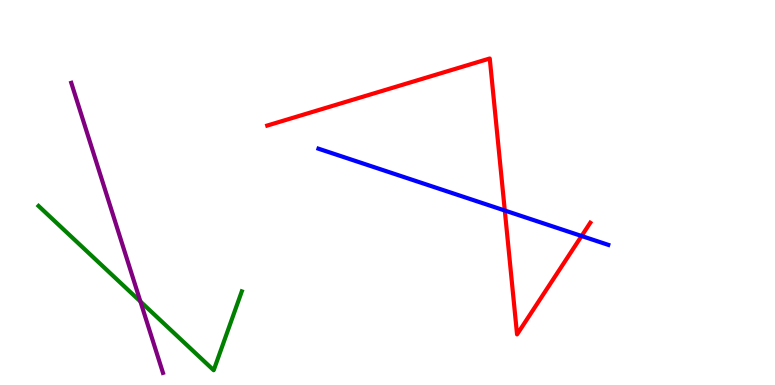[{'lines': ['blue', 'red'], 'intersections': [{'x': 6.51, 'y': 4.53}, {'x': 7.5, 'y': 3.87}]}, {'lines': ['green', 'red'], 'intersections': []}, {'lines': ['purple', 'red'], 'intersections': []}, {'lines': ['blue', 'green'], 'intersections': []}, {'lines': ['blue', 'purple'], 'intersections': []}, {'lines': ['green', 'purple'], 'intersections': [{'x': 1.81, 'y': 2.17}]}]